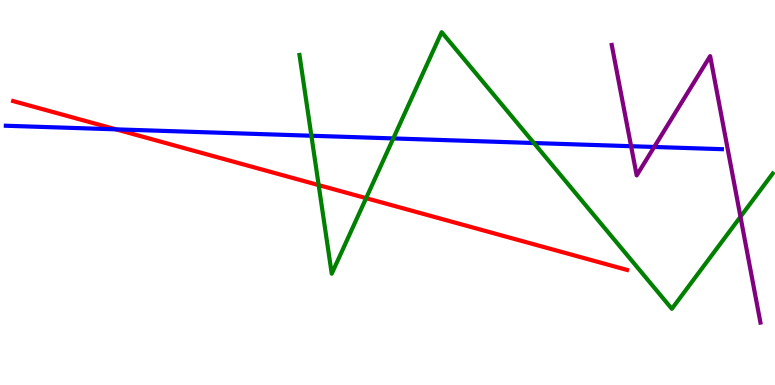[{'lines': ['blue', 'red'], 'intersections': [{'x': 1.5, 'y': 6.64}]}, {'lines': ['green', 'red'], 'intersections': [{'x': 4.11, 'y': 5.19}, {'x': 4.72, 'y': 4.85}]}, {'lines': ['purple', 'red'], 'intersections': []}, {'lines': ['blue', 'green'], 'intersections': [{'x': 4.02, 'y': 6.47}, {'x': 5.07, 'y': 6.4}, {'x': 6.89, 'y': 6.29}]}, {'lines': ['blue', 'purple'], 'intersections': [{'x': 8.14, 'y': 6.2}, {'x': 8.44, 'y': 6.18}]}, {'lines': ['green', 'purple'], 'intersections': [{'x': 9.55, 'y': 4.37}]}]